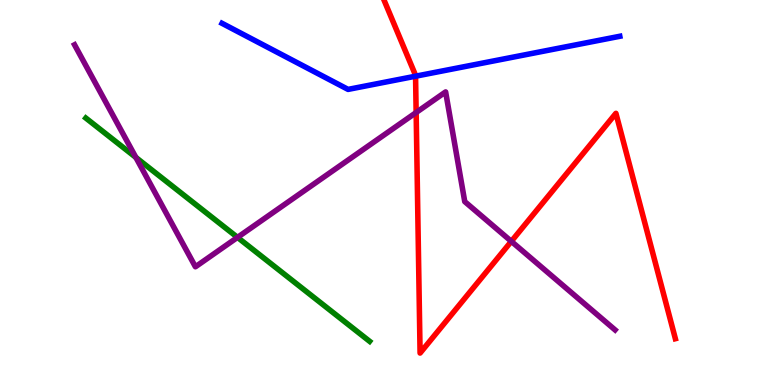[{'lines': ['blue', 'red'], 'intersections': [{'x': 5.36, 'y': 8.02}]}, {'lines': ['green', 'red'], 'intersections': []}, {'lines': ['purple', 'red'], 'intersections': [{'x': 5.37, 'y': 7.08}, {'x': 6.6, 'y': 3.73}]}, {'lines': ['blue', 'green'], 'intersections': []}, {'lines': ['blue', 'purple'], 'intersections': []}, {'lines': ['green', 'purple'], 'intersections': [{'x': 1.75, 'y': 5.91}, {'x': 3.06, 'y': 3.83}]}]